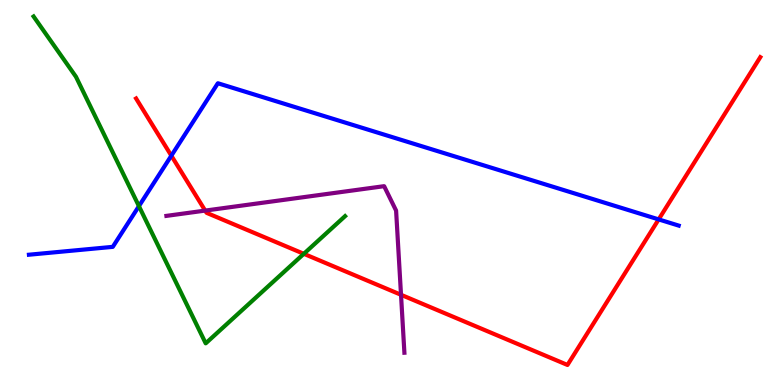[{'lines': ['blue', 'red'], 'intersections': [{'x': 2.21, 'y': 5.96}, {'x': 8.5, 'y': 4.3}]}, {'lines': ['green', 'red'], 'intersections': [{'x': 3.92, 'y': 3.41}]}, {'lines': ['purple', 'red'], 'intersections': [{'x': 2.65, 'y': 4.53}, {'x': 5.17, 'y': 2.34}]}, {'lines': ['blue', 'green'], 'intersections': [{'x': 1.79, 'y': 4.65}]}, {'lines': ['blue', 'purple'], 'intersections': []}, {'lines': ['green', 'purple'], 'intersections': []}]